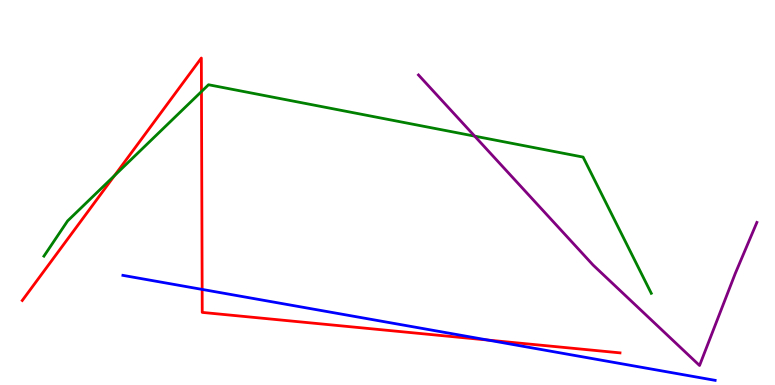[{'lines': ['blue', 'red'], 'intersections': [{'x': 2.61, 'y': 2.48}, {'x': 6.3, 'y': 1.17}]}, {'lines': ['green', 'red'], 'intersections': [{'x': 1.48, 'y': 5.44}, {'x': 2.6, 'y': 7.62}]}, {'lines': ['purple', 'red'], 'intersections': []}, {'lines': ['blue', 'green'], 'intersections': []}, {'lines': ['blue', 'purple'], 'intersections': []}, {'lines': ['green', 'purple'], 'intersections': [{'x': 6.12, 'y': 6.46}]}]